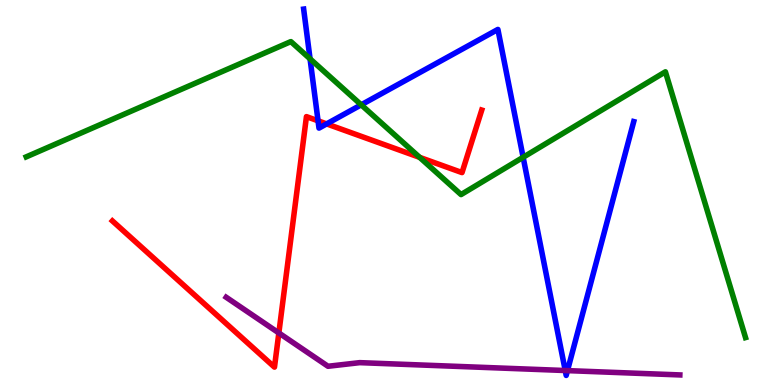[{'lines': ['blue', 'red'], 'intersections': [{'x': 4.1, 'y': 6.86}, {'x': 4.21, 'y': 6.78}]}, {'lines': ['green', 'red'], 'intersections': [{'x': 5.41, 'y': 5.91}]}, {'lines': ['purple', 'red'], 'intersections': [{'x': 3.6, 'y': 1.35}]}, {'lines': ['blue', 'green'], 'intersections': [{'x': 4.0, 'y': 8.47}, {'x': 4.66, 'y': 7.28}, {'x': 6.75, 'y': 5.91}]}, {'lines': ['blue', 'purple'], 'intersections': [{'x': 7.29, 'y': 0.376}, {'x': 7.32, 'y': 0.374}]}, {'lines': ['green', 'purple'], 'intersections': []}]